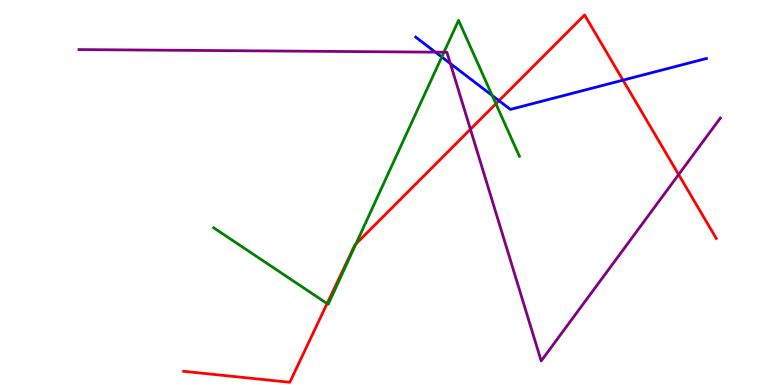[{'lines': ['blue', 'red'], 'intersections': [{'x': 6.44, 'y': 7.38}, {'x': 8.04, 'y': 7.92}]}, {'lines': ['green', 'red'], 'intersections': [{'x': 4.22, 'y': 2.12}, {'x': 4.59, 'y': 3.66}, {'x': 6.4, 'y': 7.3}]}, {'lines': ['purple', 'red'], 'intersections': [{'x': 6.07, 'y': 6.64}, {'x': 8.76, 'y': 5.47}]}, {'lines': ['blue', 'green'], 'intersections': [{'x': 5.7, 'y': 8.52}, {'x': 6.35, 'y': 7.52}]}, {'lines': ['blue', 'purple'], 'intersections': [{'x': 5.62, 'y': 8.65}, {'x': 5.81, 'y': 8.35}]}, {'lines': ['green', 'purple'], 'intersections': [{'x': 5.73, 'y': 8.64}]}]